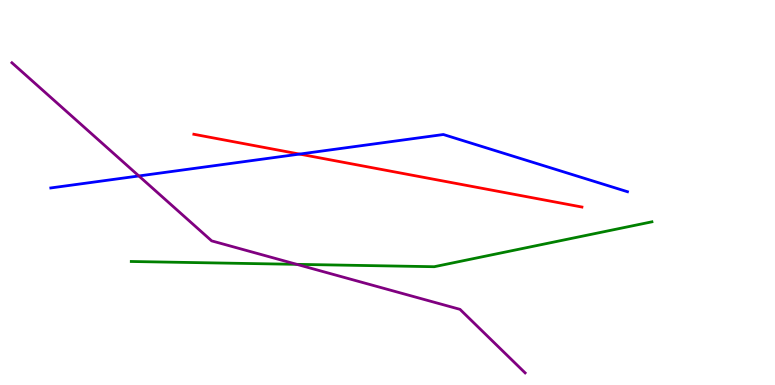[{'lines': ['blue', 'red'], 'intersections': [{'x': 3.87, 'y': 6.0}]}, {'lines': ['green', 'red'], 'intersections': []}, {'lines': ['purple', 'red'], 'intersections': []}, {'lines': ['blue', 'green'], 'intersections': []}, {'lines': ['blue', 'purple'], 'intersections': [{'x': 1.79, 'y': 5.43}]}, {'lines': ['green', 'purple'], 'intersections': [{'x': 3.83, 'y': 3.13}]}]